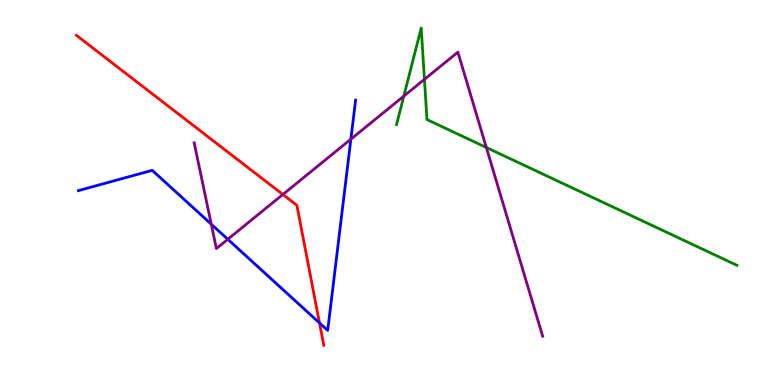[{'lines': ['blue', 'red'], 'intersections': [{'x': 4.12, 'y': 1.61}]}, {'lines': ['green', 'red'], 'intersections': []}, {'lines': ['purple', 'red'], 'intersections': [{'x': 3.65, 'y': 4.95}]}, {'lines': ['blue', 'green'], 'intersections': []}, {'lines': ['blue', 'purple'], 'intersections': [{'x': 2.73, 'y': 4.18}, {'x': 2.94, 'y': 3.79}, {'x': 4.53, 'y': 6.39}]}, {'lines': ['green', 'purple'], 'intersections': [{'x': 5.21, 'y': 7.5}, {'x': 5.48, 'y': 7.94}, {'x': 6.28, 'y': 6.17}]}]